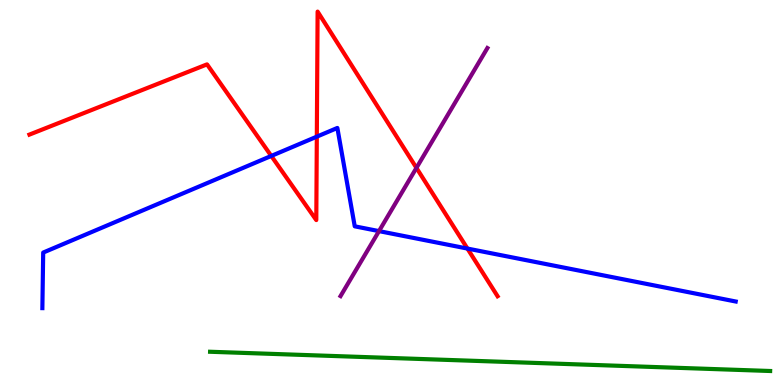[{'lines': ['blue', 'red'], 'intersections': [{'x': 3.5, 'y': 5.95}, {'x': 4.09, 'y': 6.45}, {'x': 6.03, 'y': 3.54}]}, {'lines': ['green', 'red'], 'intersections': []}, {'lines': ['purple', 'red'], 'intersections': [{'x': 5.37, 'y': 5.64}]}, {'lines': ['blue', 'green'], 'intersections': []}, {'lines': ['blue', 'purple'], 'intersections': [{'x': 4.89, 'y': 4.0}]}, {'lines': ['green', 'purple'], 'intersections': []}]